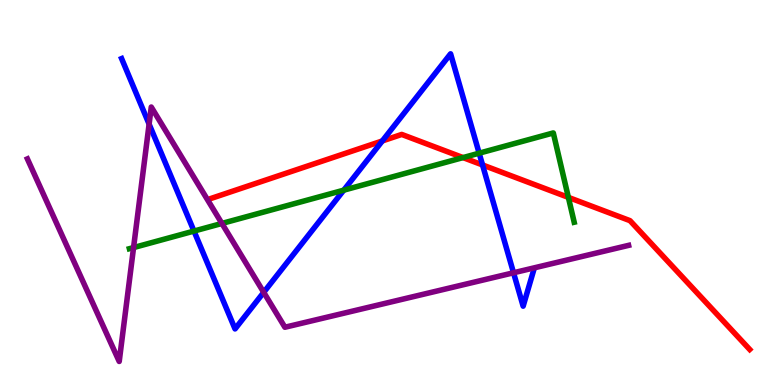[{'lines': ['blue', 'red'], 'intersections': [{'x': 4.93, 'y': 6.34}, {'x': 6.23, 'y': 5.72}]}, {'lines': ['green', 'red'], 'intersections': [{'x': 5.97, 'y': 5.91}, {'x': 7.33, 'y': 4.87}]}, {'lines': ['purple', 'red'], 'intersections': []}, {'lines': ['blue', 'green'], 'intersections': [{'x': 2.5, 'y': 4.0}, {'x': 4.44, 'y': 5.06}, {'x': 6.18, 'y': 6.02}]}, {'lines': ['blue', 'purple'], 'intersections': [{'x': 1.92, 'y': 6.78}, {'x': 3.4, 'y': 2.41}, {'x': 6.63, 'y': 2.91}]}, {'lines': ['green', 'purple'], 'intersections': [{'x': 1.72, 'y': 3.57}, {'x': 2.86, 'y': 4.2}]}]